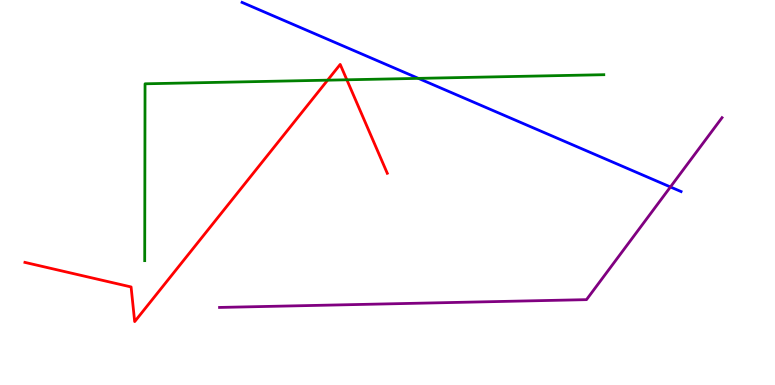[{'lines': ['blue', 'red'], 'intersections': []}, {'lines': ['green', 'red'], 'intersections': [{'x': 4.23, 'y': 7.92}, {'x': 4.48, 'y': 7.93}]}, {'lines': ['purple', 'red'], 'intersections': []}, {'lines': ['blue', 'green'], 'intersections': [{'x': 5.4, 'y': 7.96}]}, {'lines': ['blue', 'purple'], 'intersections': [{'x': 8.65, 'y': 5.14}]}, {'lines': ['green', 'purple'], 'intersections': []}]